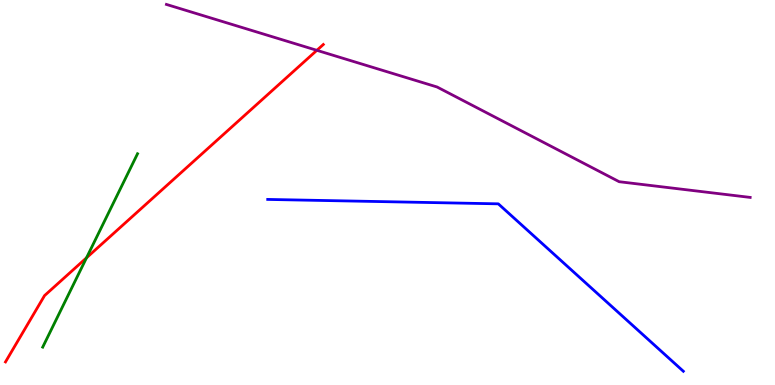[{'lines': ['blue', 'red'], 'intersections': []}, {'lines': ['green', 'red'], 'intersections': [{'x': 1.12, 'y': 3.3}]}, {'lines': ['purple', 'red'], 'intersections': [{'x': 4.09, 'y': 8.69}]}, {'lines': ['blue', 'green'], 'intersections': []}, {'lines': ['blue', 'purple'], 'intersections': []}, {'lines': ['green', 'purple'], 'intersections': []}]